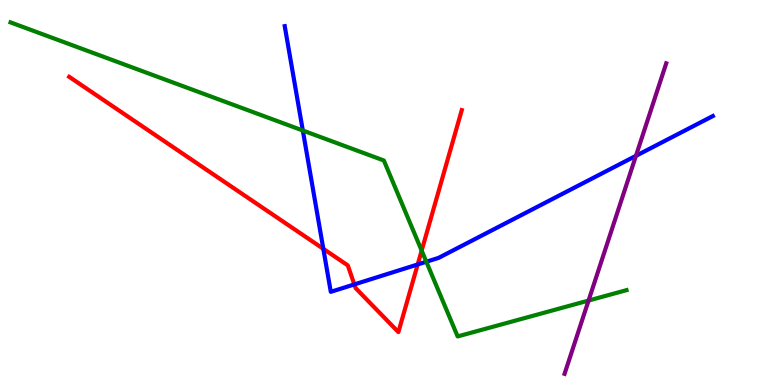[{'lines': ['blue', 'red'], 'intersections': [{'x': 4.17, 'y': 3.54}, {'x': 4.57, 'y': 2.61}, {'x': 5.39, 'y': 3.13}]}, {'lines': ['green', 'red'], 'intersections': [{'x': 5.44, 'y': 3.49}]}, {'lines': ['purple', 'red'], 'intersections': []}, {'lines': ['blue', 'green'], 'intersections': [{'x': 3.91, 'y': 6.61}, {'x': 5.5, 'y': 3.2}]}, {'lines': ['blue', 'purple'], 'intersections': [{'x': 8.21, 'y': 5.95}]}, {'lines': ['green', 'purple'], 'intersections': [{'x': 7.59, 'y': 2.19}]}]